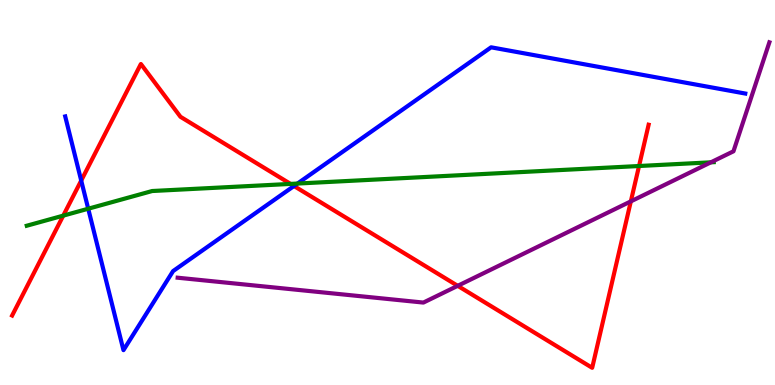[{'lines': ['blue', 'red'], 'intersections': [{'x': 1.05, 'y': 5.31}, {'x': 3.79, 'y': 5.17}]}, {'lines': ['green', 'red'], 'intersections': [{'x': 0.816, 'y': 4.4}, {'x': 3.75, 'y': 5.22}, {'x': 8.25, 'y': 5.69}]}, {'lines': ['purple', 'red'], 'intersections': [{'x': 5.91, 'y': 2.58}, {'x': 8.14, 'y': 4.77}]}, {'lines': ['blue', 'green'], 'intersections': [{'x': 1.14, 'y': 4.58}, {'x': 3.84, 'y': 5.23}]}, {'lines': ['blue', 'purple'], 'intersections': []}, {'lines': ['green', 'purple'], 'intersections': [{'x': 9.17, 'y': 5.78}]}]